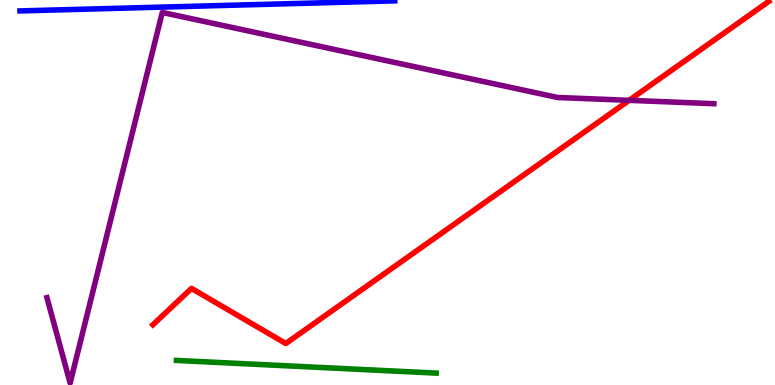[{'lines': ['blue', 'red'], 'intersections': []}, {'lines': ['green', 'red'], 'intersections': []}, {'lines': ['purple', 'red'], 'intersections': [{'x': 8.12, 'y': 7.39}]}, {'lines': ['blue', 'green'], 'intersections': []}, {'lines': ['blue', 'purple'], 'intersections': []}, {'lines': ['green', 'purple'], 'intersections': []}]